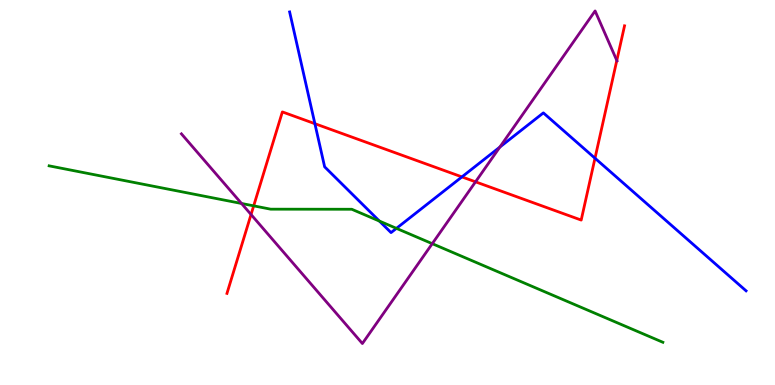[{'lines': ['blue', 'red'], 'intersections': [{'x': 4.06, 'y': 6.79}, {'x': 5.96, 'y': 5.41}, {'x': 7.68, 'y': 5.89}]}, {'lines': ['green', 'red'], 'intersections': [{'x': 3.27, 'y': 4.65}]}, {'lines': ['purple', 'red'], 'intersections': [{'x': 3.24, 'y': 4.43}, {'x': 6.14, 'y': 5.28}, {'x': 7.96, 'y': 8.43}]}, {'lines': ['blue', 'green'], 'intersections': [{'x': 4.9, 'y': 4.26}, {'x': 5.12, 'y': 4.07}]}, {'lines': ['blue', 'purple'], 'intersections': [{'x': 6.45, 'y': 6.18}]}, {'lines': ['green', 'purple'], 'intersections': [{'x': 3.12, 'y': 4.71}, {'x': 5.58, 'y': 3.67}]}]